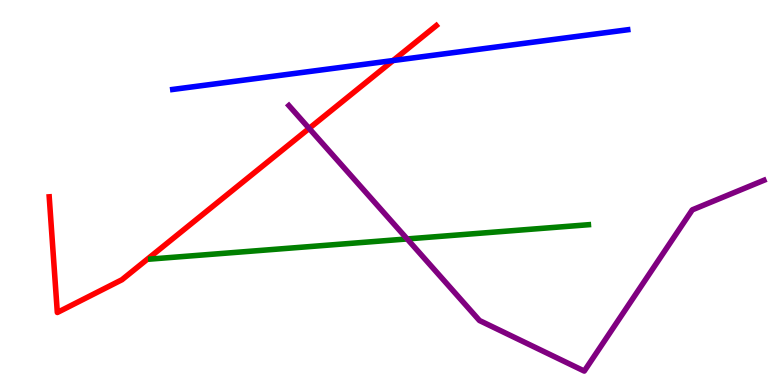[{'lines': ['blue', 'red'], 'intersections': [{'x': 5.07, 'y': 8.43}]}, {'lines': ['green', 'red'], 'intersections': []}, {'lines': ['purple', 'red'], 'intersections': [{'x': 3.99, 'y': 6.66}]}, {'lines': ['blue', 'green'], 'intersections': []}, {'lines': ['blue', 'purple'], 'intersections': []}, {'lines': ['green', 'purple'], 'intersections': [{'x': 5.25, 'y': 3.79}]}]